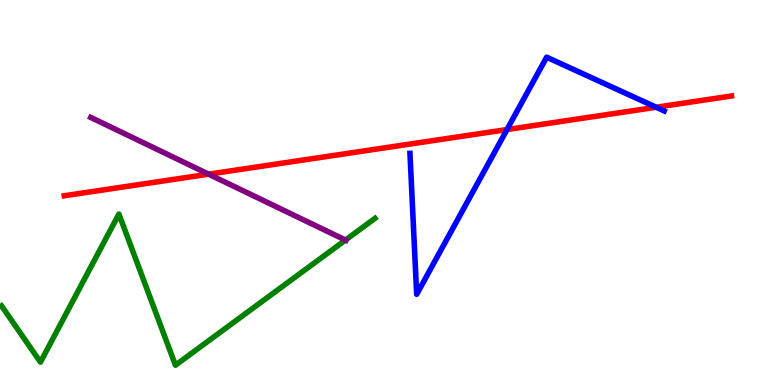[{'lines': ['blue', 'red'], 'intersections': [{'x': 6.54, 'y': 6.63}, {'x': 8.47, 'y': 7.21}]}, {'lines': ['green', 'red'], 'intersections': []}, {'lines': ['purple', 'red'], 'intersections': [{'x': 2.69, 'y': 5.48}]}, {'lines': ['blue', 'green'], 'intersections': []}, {'lines': ['blue', 'purple'], 'intersections': []}, {'lines': ['green', 'purple'], 'intersections': [{'x': 4.46, 'y': 3.76}]}]